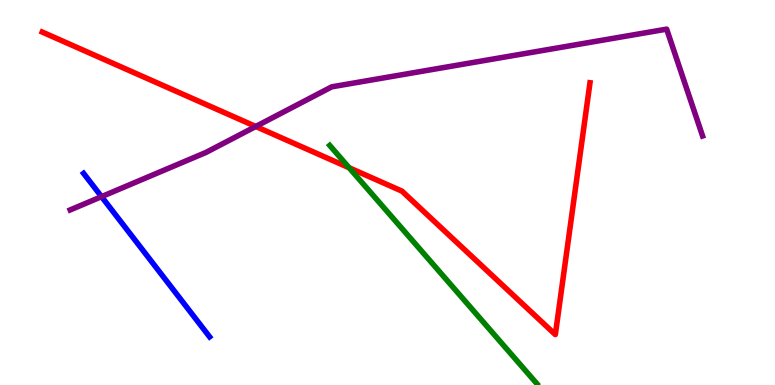[{'lines': ['blue', 'red'], 'intersections': []}, {'lines': ['green', 'red'], 'intersections': [{'x': 4.51, 'y': 5.64}]}, {'lines': ['purple', 'red'], 'intersections': [{'x': 3.3, 'y': 6.71}]}, {'lines': ['blue', 'green'], 'intersections': []}, {'lines': ['blue', 'purple'], 'intersections': [{'x': 1.31, 'y': 4.89}]}, {'lines': ['green', 'purple'], 'intersections': []}]